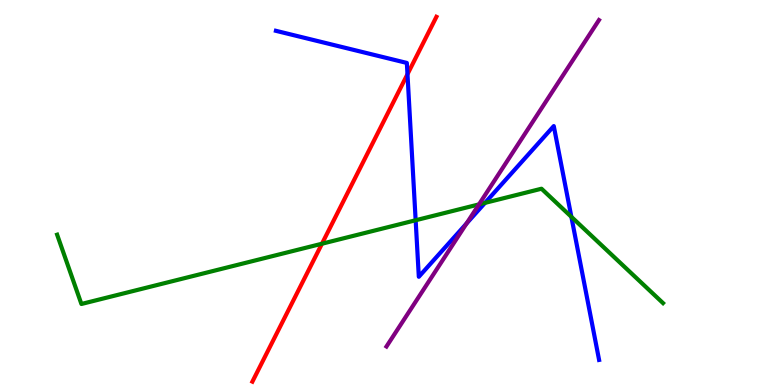[{'lines': ['blue', 'red'], 'intersections': [{'x': 5.26, 'y': 8.07}]}, {'lines': ['green', 'red'], 'intersections': [{'x': 4.15, 'y': 3.67}]}, {'lines': ['purple', 'red'], 'intersections': []}, {'lines': ['blue', 'green'], 'intersections': [{'x': 5.36, 'y': 4.28}, {'x': 6.26, 'y': 4.73}, {'x': 7.37, 'y': 4.37}]}, {'lines': ['blue', 'purple'], 'intersections': [{'x': 6.02, 'y': 4.2}]}, {'lines': ['green', 'purple'], 'intersections': [{'x': 6.18, 'y': 4.69}]}]